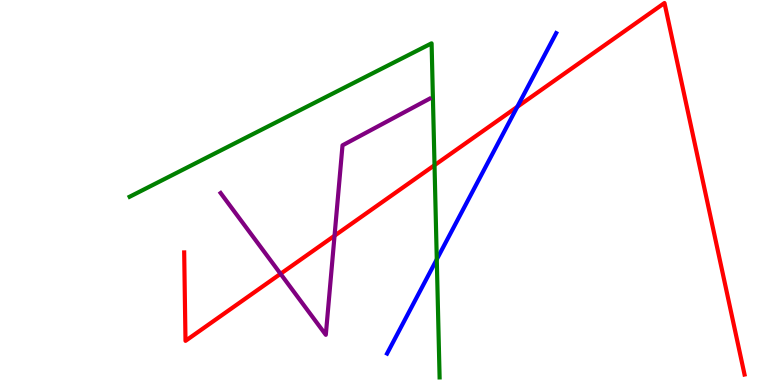[{'lines': ['blue', 'red'], 'intersections': [{'x': 6.67, 'y': 7.23}]}, {'lines': ['green', 'red'], 'intersections': [{'x': 5.61, 'y': 5.71}]}, {'lines': ['purple', 'red'], 'intersections': [{'x': 3.62, 'y': 2.89}, {'x': 4.32, 'y': 3.88}]}, {'lines': ['blue', 'green'], 'intersections': [{'x': 5.64, 'y': 3.26}]}, {'lines': ['blue', 'purple'], 'intersections': []}, {'lines': ['green', 'purple'], 'intersections': []}]